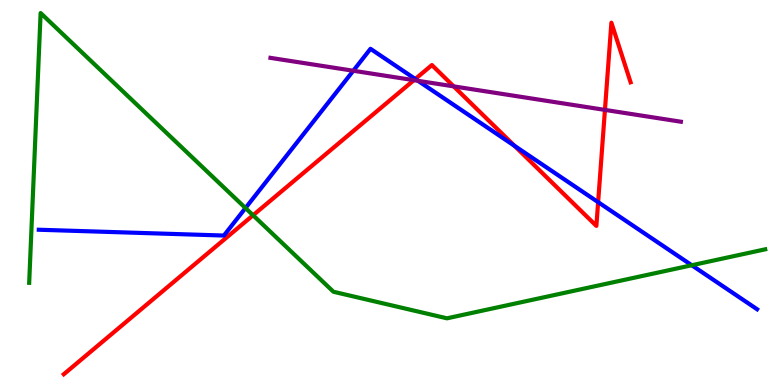[{'lines': ['blue', 'red'], 'intersections': [{'x': 5.36, 'y': 7.95}, {'x': 6.64, 'y': 6.21}, {'x': 7.72, 'y': 4.75}]}, {'lines': ['green', 'red'], 'intersections': [{'x': 3.27, 'y': 4.41}]}, {'lines': ['purple', 'red'], 'intersections': [{'x': 5.34, 'y': 7.92}, {'x': 5.85, 'y': 7.76}, {'x': 7.81, 'y': 7.15}]}, {'lines': ['blue', 'green'], 'intersections': [{'x': 3.17, 'y': 4.6}, {'x': 8.93, 'y': 3.11}]}, {'lines': ['blue', 'purple'], 'intersections': [{'x': 4.56, 'y': 8.16}, {'x': 5.39, 'y': 7.9}]}, {'lines': ['green', 'purple'], 'intersections': []}]